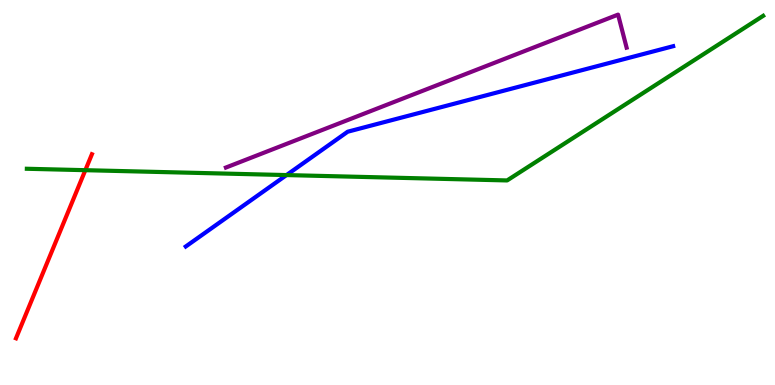[{'lines': ['blue', 'red'], 'intersections': []}, {'lines': ['green', 'red'], 'intersections': [{'x': 1.1, 'y': 5.58}]}, {'lines': ['purple', 'red'], 'intersections': []}, {'lines': ['blue', 'green'], 'intersections': [{'x': 3.7, 'y': 5.45}]}, {'lines': ['blue', 'purple'], 'intersections': []}, {'lines': ['green', 'purple'], 'intersections': []}]